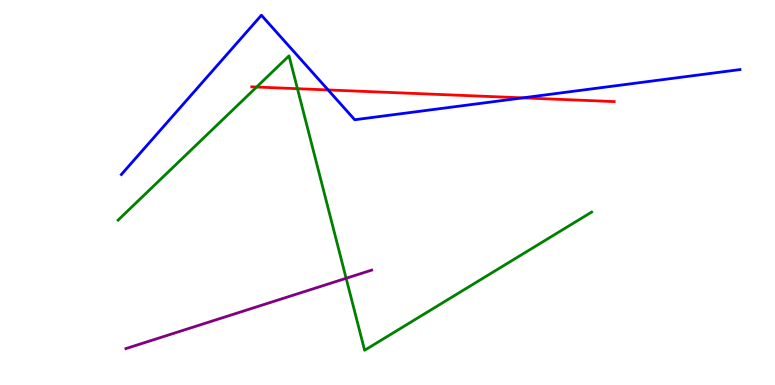[{'lines': ['blue', 'red'], 'intersections': [{'x': 4.23, 'y': 7.66}, {'x': 6.75, 'y': 7.46}]}, {'lines': ['green', 'red'], 'intersections': [{'x': 3.31, 'y': 7.74}, {'x': 3.84, 'y': 7.7}]}, {'lines': ['purple', 'red'], 'intersections': []}, {'lines': ['blue', 'green'], 'intersections': []}, {'lines': ['blue', 'purple'], 'intersections': []}, {'lines': ['green', 'purple'], 'intersections': [{'x': 4.47, 'y': 2.77}]}]